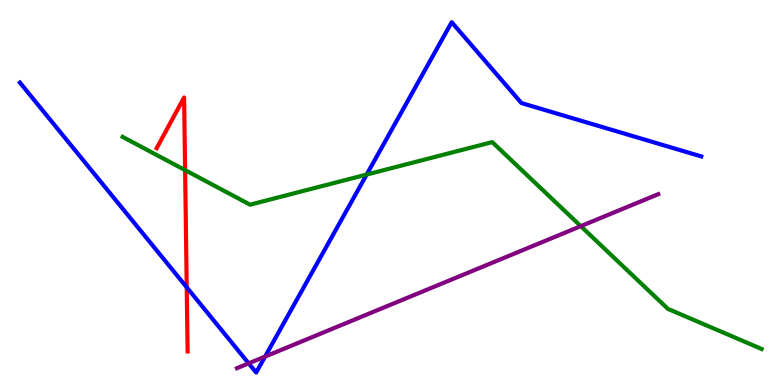[{'lines': ['blue', 'red'], 'intersections': [{'x': 2.41, 'y': 2.54}]}, {'lines': ['green', 'red'], 'intersections': [{'x': 2.39, 'y': 5.58}]}, {'lines': ['purple', 'red'], 'intersections': []}, {'lines': ['blue', 'green'], 'intersections': [{'x': 4.73, 'y': 5.47}]}, {'lines': ['blue', 'purple'], 'intersections': [{'x': 3.21, 'y': 0.562}, {'x': 3.42, 'y': 0.739}]}, {'lines': ['green', 'purple'], 'intersections': [{'x': 7.49, 'y': 4.13}]}]